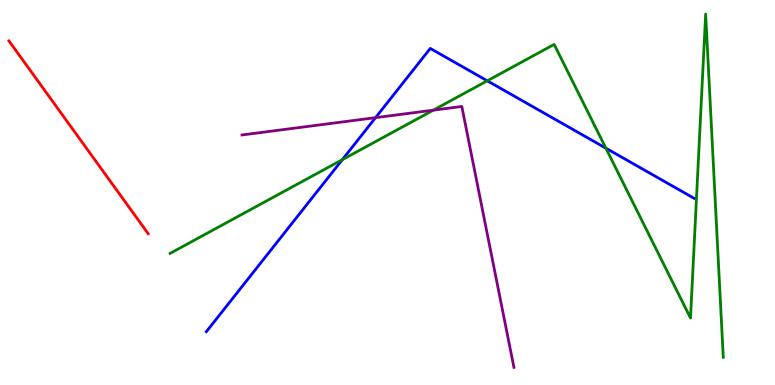[{'lines': ['blue', 'red'], 'intersections': []}, {'lines': ['green', 'red'], 'intersections': []}, {'lines': ['purple', 'red'], 'intersections': []}, {'lines': ['blue', 'green'], 'intersections': [{'x': 4.42, 'y': 5.85}, {'x': 6.29, 'y': 7.9}, {'x': 7.82, 'y': 6.15}]}, {'lines': ['blue', 'purple'], 'intersections': [{'x': 4.85, 'y': 6.94}]}, {'lines': ['green', 'purple'], 'intersections': [{'x': 5.59, 'y': 7.14}]}]